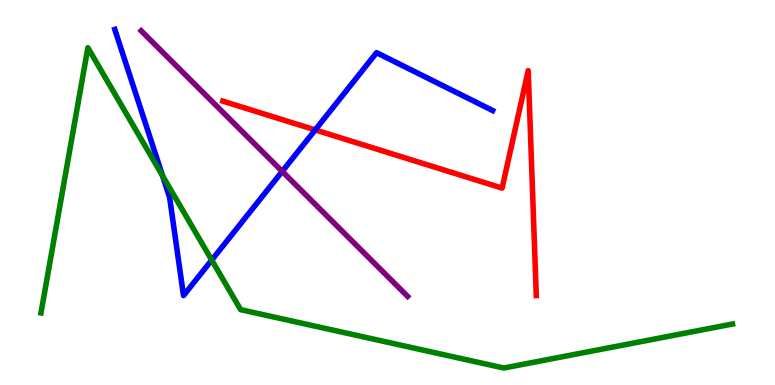[{'lines': ['blue', 'red'], 'intersections': [{'x': 4.07, 'y': 6.63}]}, {'lines': ['green', 'red'], 'intersections': []}, {'lines': ['purple', 'red'], 'intersections': []}, {'lines': ['blue', 'green'], 'intersections': [{'x': 2.1, 'y': 5.43}, {'x': 2.73, 'y': 3.24}]}, {'lines': ['blue', 'purple'], 'intersections': [{'x': 3.64, 'y': 5.55}]}, {'lines': ['green', 'purple'], 'intersections': []}]